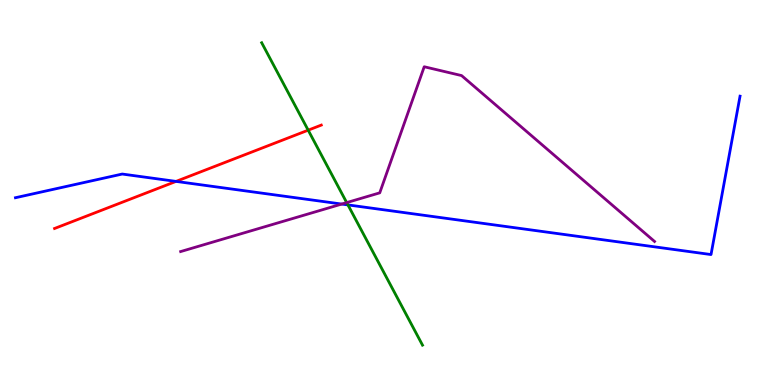[{'lines': ['blue', 'red'], 'intersections': [{'x': 2.27, 'y': 5.29}]}, {'lines': ['green', 'red'], 'intersections': [{'x': 3.98, 'y': 6.62}]}, {'lines': ['purple', 'red'], 'intersections': []}, {'lines': ['blue', 'green'], 'intersections': [{'x': 4.49, 'y': 4.68}]}, {'lines': ['blue', 'purple'], 'intersections': [{'x': 4.41, 'y': 4.7}]}, {'lines': ['green', 'purple'], 'intersections': [{'x': 4.47, 'y': 4.74}]}]